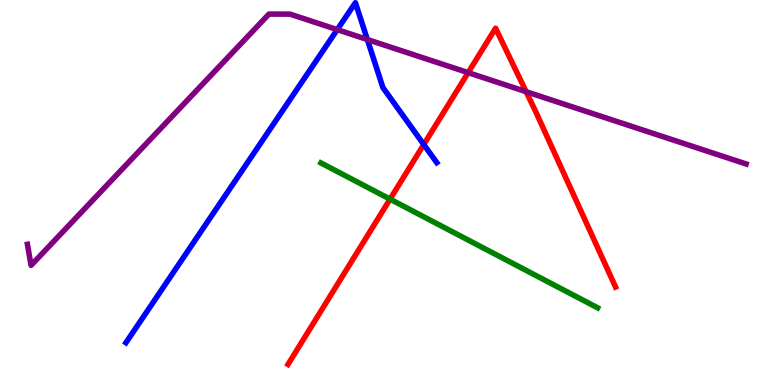[{'lines': ['blue', 'red'], 'intersections': [{'x': 5.47, 'y': 6.25}]}, {'lines': ['green', 'red'], 'intersections': [{'x': 5.03, 'y': 4.83}]}, {'lines': ['purple', 'red'], 'intersections': [{'x': 6.04, 'y': 8.11}, {'x': 6.79, 'y': 7.62}]}, {'lines': ['blue', 'green'], 'intersections': []}, {'lines': ['blue', 'purple'], 'intersections': [{'x': 4.35, 'y': 9.23}, {'x': 4.74, 'y': 8.97}]}, {'lines': ['green', 'purple'], 'intersections': []}]